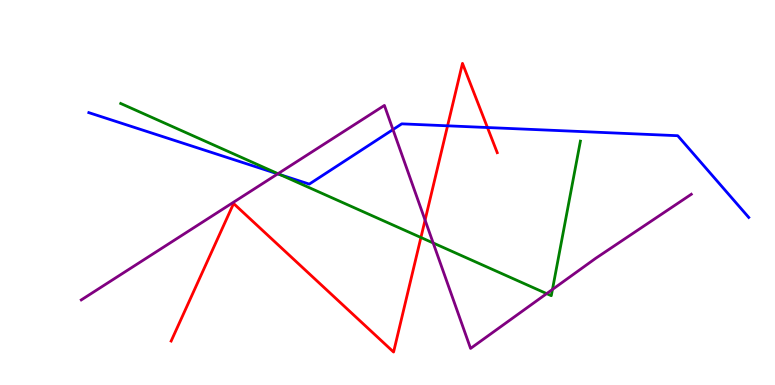[{'lines': ['blue', 'red'], 'intersections': [{'x': 5.78, 'y': 6.73}, {'x': 6.29, 'y': 6.69}]}, {'lines': ['green', 'red'], 'intersections': [{'x': 5.43, 'y': 3.83}]}, {'lines': ['purple', 'red'], 'intersections': [{'x': 5.48, 'y': 4.28}]}, {'lines': ['blue', 'green'], 'intersections': [{'x': 3.62, 'y': 5.46}]}, {'lines': ['blue', 'purple'], 'intersections': [{'x': 3.58, 'y': 5.48}, {'x': 5.07, 'y': 6.63}]}, {'lines': ['green', 'purple'], 'intersections': [{'x': 3.59, 'y': 5.49}, {'x': 5.59, 'y': 3.69}, {'x': 7.05, 'y': 2.37}, {'x': 7.13, 'y': 2.48}]}]